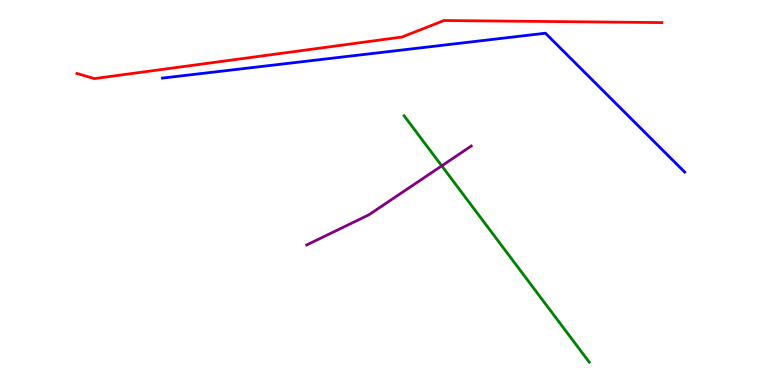[{'lines': ['blue', 'red'], 'intersections': []}, {'lines': ['green', 'red'], 'intersections': []}, {'lines': ['purple', 'red'], 'intersections': []}, {'lines': ['blue', 'green'], 'intersections': []}, {'lines': ['blue', 'purple'], 'intersections': []}, {'lines': ['green', 'purple'], 'intersections': [{'x': 5.7, 'y': 5.69}]}]